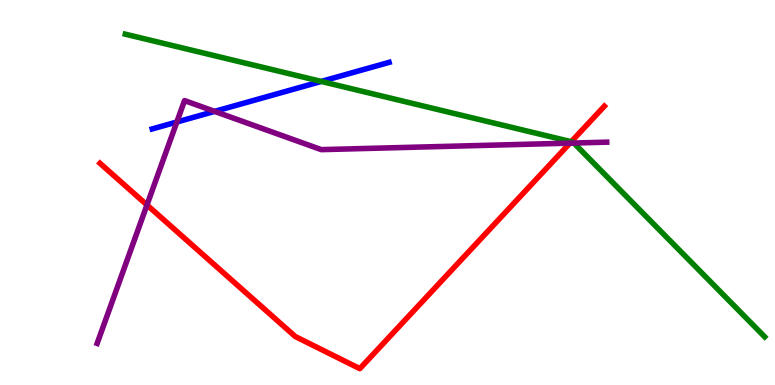[{'lines': ['blue', 'red'], 'intersections': []}, {'lines': ['green', 'red'], 'intersections': [{'x': 7.37, 'y': 6.32}]}, {'lines': ['purple', 'red'], 'intersections': [{'x': 1.9, 'y': 4.68}, {'x': 7.35, 'y': 6.28}]}, {'lines': ['blue', 'green'], 'intersections': [{'x': 4.15, 'y': 7.88}]}, {'lines': ['blue', 'purple'], 'intersections': [{'x': 2.28, 'y': 6.83}, {'x': 2.77, 'y': 7.11}]}, {'lines': ['green', 'purple'], 'intersections': [{'x': 7.4, 'y': 6.28}]}]